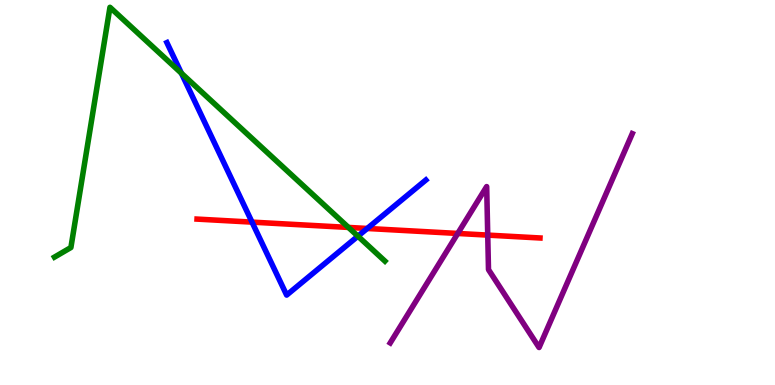[{'lines': ['blue', 'red'], 'intersections': [{'x': 3.25, 'y': 4.23}, {'x': 4.74, 'y': 4.07}]}, {'lines': ['green', 'red'], 'intersections': [{'x': 4.5, 'y': 4.09}]}, {'lines': ['purple', 'red'], 'intersections': [{'x': 5.91, 'y': 3.94}, {'x': 6.29, 'y': 3.89}]}, {'lines': ['blue', 'green'], 'intersections': [{'x': 2.34, 'y': 8.1}, {'x': 4.62, 'y': 3.87}]}, {'lines': ['blue', 'purple'], 'intersections': []}, {'lines': ['green', 'purple'], 'intersections': []}]